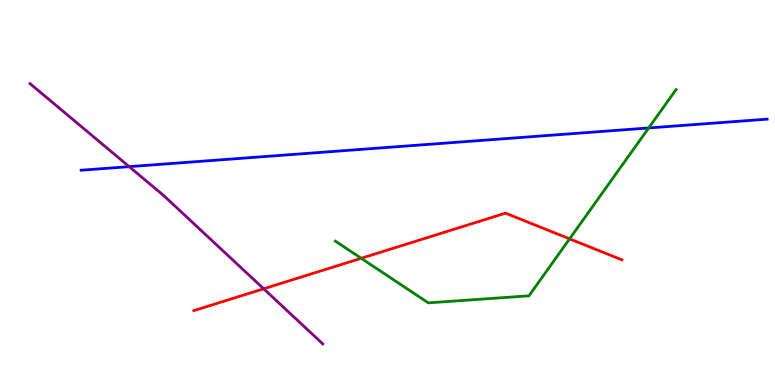[{'lines': ['blue', 'red'], 'intersections': []}, {'lines': ['green', 'red'], 'intersections': [{'x': 4.66, 'y': 3.29}, {'x': 7.35, 'y': 3.8}]}, {'lines': ['purple', 'red'], 'intersections': [{'x': 3.4, 'y': 2.5}]}, {'lines': ['blue', 'green'], 'intersections': [{'x': 8.37, 'y': 6.68}]}, {'lines': ['blue', 'purple'], 'intersections': [{'x': 1.67, 'y': 5.67}]}, {'lines': ['green', 'purple'], 'intersections': []}]